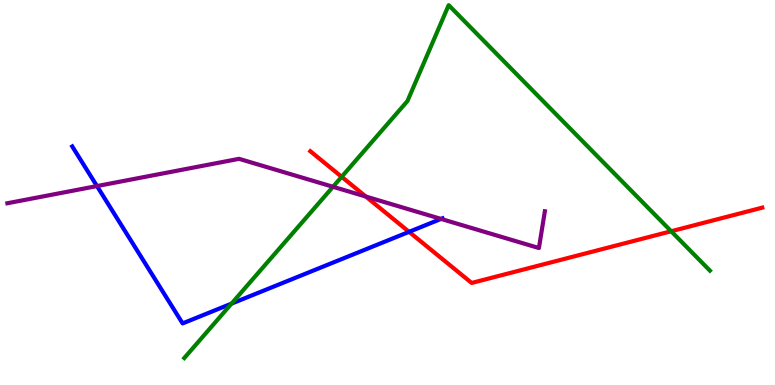[{'lines': ['blue', 'red'], 'intersections': [{'x': 5.28, 'y': 3.98}]}, {'lines': ['green', 'red'], 'intersections': [{'x': 4.41, 'y': 5.41}, {'x': 8.66, 'y': 3.99}]}, {'lines': ['purple', 'red'], 'intersections': [{'x': 4.72, 'y': 4.89}]}, {'lines': ['blue', 'green'], 'intersections': [{'x': 2.99, 'y': 2.11}]}, {'lines': ['blue', 'purple'], 'intersections': [{'x': 1.25, 'y': 5.17}, {'x': 5.69, 'y': 4.31}]}, {'lines': ['green', 'purple'], 'intersections': [{'x': 4.3, 'y': 5.15}]}]